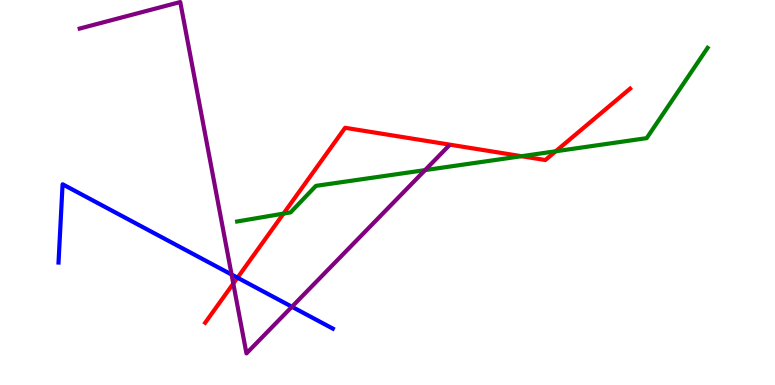[{'lines': ['blue', 'red'], 'intersections': [{'x': 3.06, 'y': 2.79}]}, {'lines': ['green', 'red'], 'intersections': [{'x': 3.66, 'y': 4.45}, {'x': 6.73, 'y': 5.94}, {'x': 7.17, 'y': 6.07}]}, {'lines': ['purple', 'red'], 'intersections': [{'x': 3.01, 'y': 2.63}]}, {'lines': ['blue', 'green'], 'intersections': []}, {'lines': ['blue', 'purple'], 'intersections': [{'x': 2.99, 'y': 2.87}, {'x': 3.77, 'y': 2.03}]}, {'lines': ['green', 'purple'], 'intersections': [{'x': 5.48, 'y': 5.58}]}]